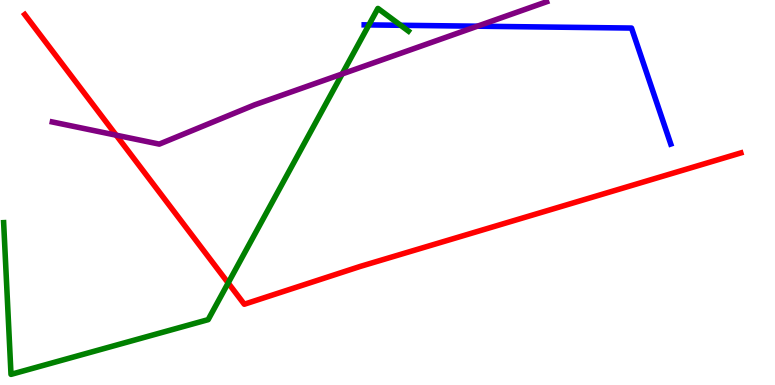[{'lines': ['blue', 'red'], 'intersections': []}, {'lines': ['green', 'red'], 'intersections': [{'x': 2.94, 'y': 2.65}]}, {'lines': ['purple', 'red'], 'intersections': [{'x': 1.5, 'y': 6.49}]}, {'lines': ['blue', 'green'], 'intersections': [{'x': 4.76, 'y': 9.35}, {'x': 5.17, 'y': 9.34}]}, {'lines': ['blue', 'purple'], 'intersections': [{'x': 6.16, 'y': 9.32}]}, {'lines': ['green', 'purple'], 'intersections': [{'x': 4.41, 'y': 8.08}]}]